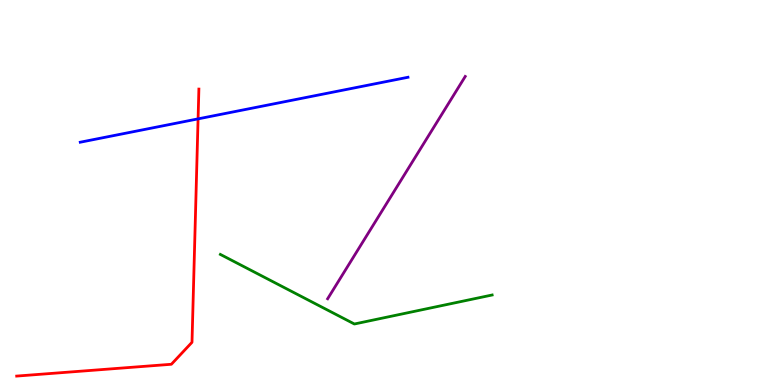[{'lines': ['blue', 'red'], 'intersections': [{'x': 2.56, 'y': 6.91}]}, {'lines': ['green', 'red'], 'intersections': []}, {'lines': ['purple', 'red'], 'intersections': []}, {'lines': ['blue', 'green'], 'intersections': []}, {'lines': ['blue', 'purple'], 'intersections': []}, {'lines': ['green', 'purple'], 'intersections': []}]